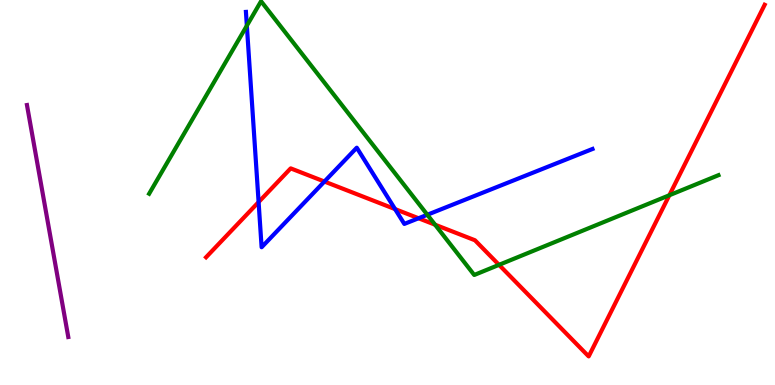[{'lines': ['blue', 'red'], 'intersections': [{'x': 3.34, 'y': 4.75}, {'x': 4.19, 'y': 5.28}, {'x': 5.1, 'y': 4.57}, {'x': 5.4, 'y': 4.33}]}, {'lines': ['green', 'red'], 'intersections': [{'x': 5.61, 'y': 4.16}, {'x': 6.44, 'y': 3.12}, {'x': 8.64, 'y': 4.93}]}, {'lines': ['purple', 'red'], 'intersections': []}, {'lines': ['blue', 'green'], 'intersections': [{'x': 3.19, 'y': 9.33}, {'x': 5.51, 'y': 4.42}]}, {'lines': ['blue', 'purple'], 'intersections': []}, {'lines': ['green', 'purple'], 'intersections': []}]